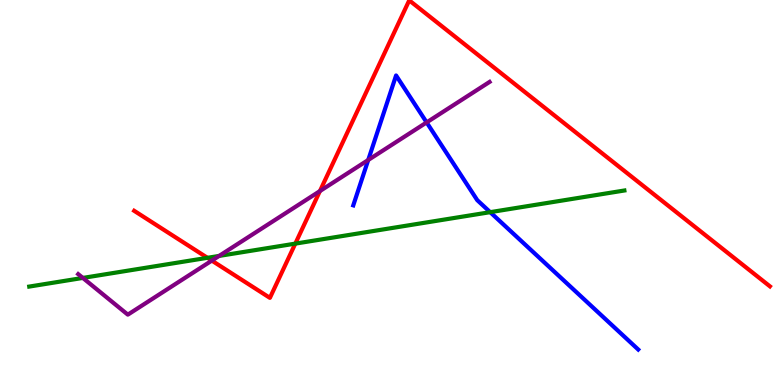[{'lines': ['blue', 'red'], 'intersections': []}, {'lines': ['green', 'red'], 'intersections': [{'x': 2.68, 'y': 3.3}, {'x': 3.81, 'y': 3.67}]}, {'lines': ['purple', 'red'], 'intersections': [{'x': 2.73, 'y': 3.23}, {'x': 4.13, 'y': 5.04}]}, {'lines': ['blue', 'green'], 'intersections': [{'x': 6.32, 'y': 4.49}]}, {'lines': ['blue', 'purple'], 'intersections': [{'x': 4.75, 'y': 5.84}, {'x': 5.51, 'y': 6.82}]}, {'lines': ['green', 'purple'], 'intersections': [{'x': 1.07, 'y': 2.78}, {'x': 2.83, 'y': 3.35}]}]